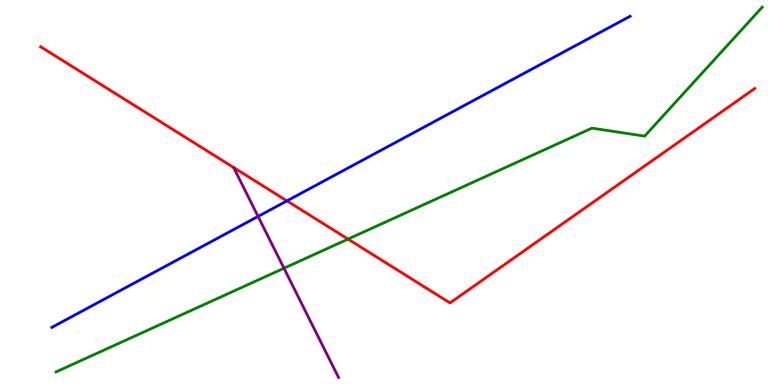[{'lines': ['blue', 'red'], 'intersections': [{'x': 3.7, 'y': 4.78}]}, {'lines': ['green', 'red'], 'intersections': [{'x': 4.49, 'y': 3.79}]}, {'lines': ['purple', 'red'], 'intersections': []}, {'lines': ['blue', 'green'], 'intersections': []}, {'lines': ['blue', 'purple'], 'intersections': [{'x': 3.33, 'y': 4.38}]}, {'lines': ['green', 'purple'], 'intersections': [{'x': 3.66, 'y': 3.03}]}]